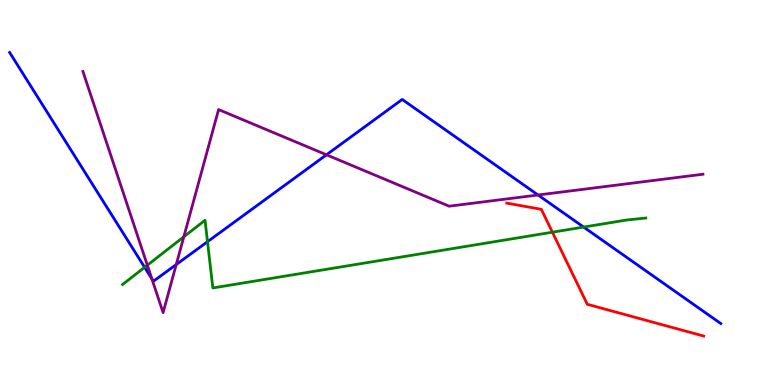[{'lines': ['blue', 'red'], 'intersections': []}, {'lines': ['green', 'red'], 'intersections': [{'x': 7.13, 'y': 3.97}]}, {'lines': ['purple', 'red'], 'intersections': []}, {'lines': ['blue', 'green'], 'intersections': [{'x': 1.87, 'y': 3.06}, {'x': 2.68, 'y': 3.72}, {'x': 7.53, 'y': 4.1}]}, {'lines': ['blue', 'purple'], 'intersections': [{'x': 1.96, 'y': 2.76}, {'x': 2.27, 'y': 3.13}, {'x': 4.21, 'y': 5.98}, {'x': 6.94, 'y': 4.94}]}, {'lines': ['green', 'purple'], 'intersections': [{'x': 1.9, 'y': 3.11}, {'x': 2.37, 'y': 3.85}]}]